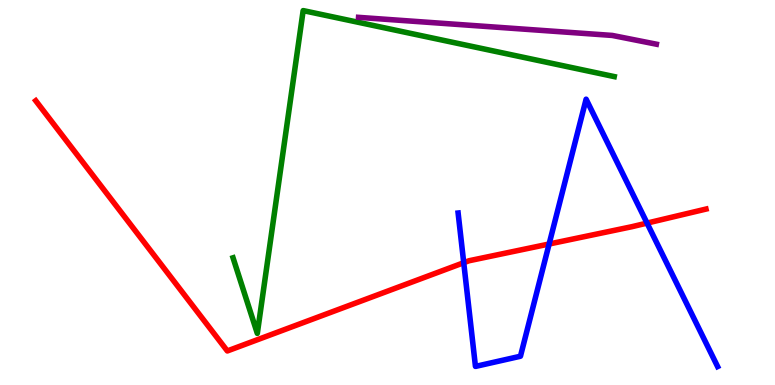[{'lines': ['blue', 'red'], 'intersections': [{'x': 5.98, 'y': 3.18}, {'x': 7.09, 'y': 3.66}, {'x': 8.35, 'y': 4.21}]}, {'lines': ['green', 'red'], 'intersections': []}, {'lines': ['purple', 'red'], 'intersections': []}, {'lines': ['blue', 'green'], 'intersections': []}, {'lines': ['blue', 'purple'], 'intersections': []}, {'lines': ['green', 'purple'], 'intersections': []}]